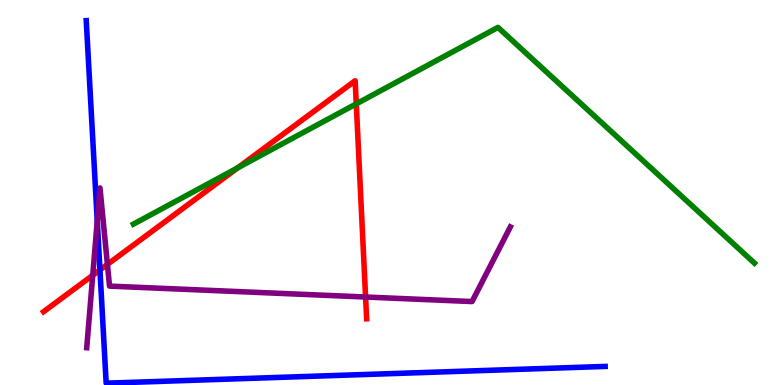[{'lines': ['blue', 'red'], 'intersections': [{'x': 1.29, 'y': 2.99}]}, {'lines': ['green', 'red'], 'intersections': [{'x': 3.06, 'y': 5.64}, {'x': 4.6, 'y': 7.3}]}, {'lines': ['purple', 'red'], 'intersections': [{'x': 1.2, 'y': 2.85}, {'x': 1.39, 'y': 3.13}, {'x': 4.72, 'y': 2.29}]}, {'lines': ['blue', 'green'], 'intersections': []}, {'lines': ['blue', 'purple'], 'intersections': [{'x': 1.25, 'y': 4.26}]}, {'lines': ['green', 'purple'], 'intersections': []}]